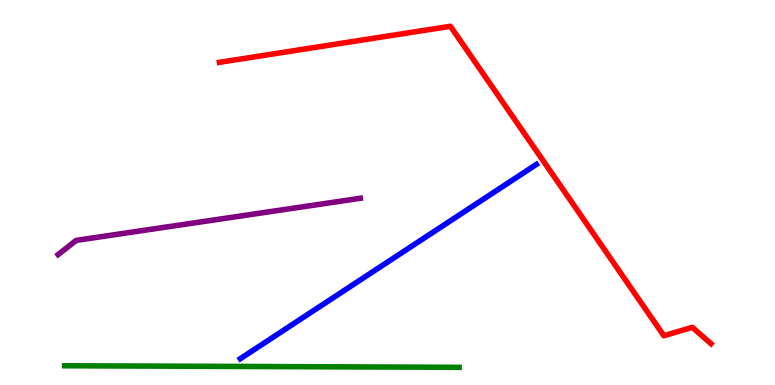[{'lines': ['blue', 'red'], 'intersections': []}, {'lines': ['green', 'red'], 'intersections': []}, {'lines': ['purple', 'red'], 'intersections': []}, {'lines': ['blue', 'green'], 'intersections': []}, {'lines': ['blue', 'purple'], 'intersections': []}, {'lines': ['green', 'purple'], 'intersections': []}]